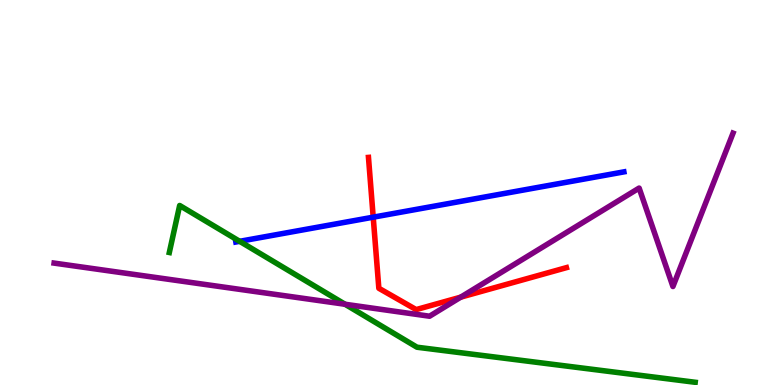[{'lines': ['blue', 'red'], 'intersections': [{'x': 4.82, 'y': 4.36}]}, {'lines': ['green', 'red'], 'intersections': []}, {'lines': ['purple', 'red'], 'intersections': [{'x': 5.94, 'y': 2.28}]}, {'lines': ['blue', 'green'], 'intersections': [{'x': 3.09, 'y': 3.73}]}, {'lines': ['blue', 'purple'], 'intersections': []}, {'lines': ['green', 'purple'], 'intersections': [{'x': 4.45, 'y': 2.1}]}]